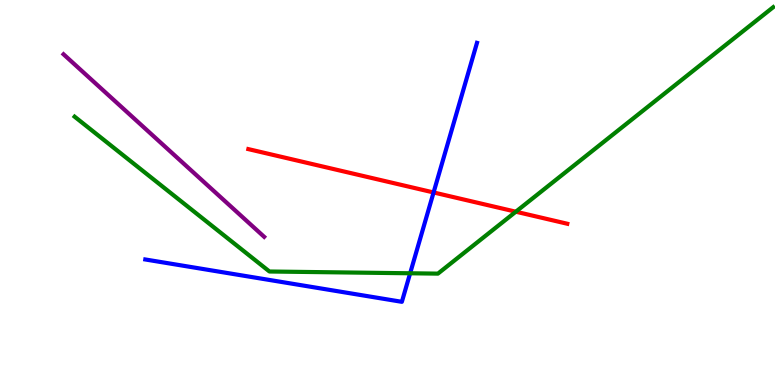[{'lines': ['blue', 'red'], 'intersections': [{'x': 5.59, 'y': 5.0}]}, {'lines': ['green', 'red'], 'intersections': [{'x': 6.66, 'y': 4.5}]}, {'lines': ['purple', 'red'], 'intersections': []}, {'lines': ['blue', 'green'], 'intersections': [{'x': 5.29, 'y': 2.9}]}, {'lines': ['blue', 'purple'], 'intersections': []}, {'lines': ['green', 'purple'], 'intersections': []}]